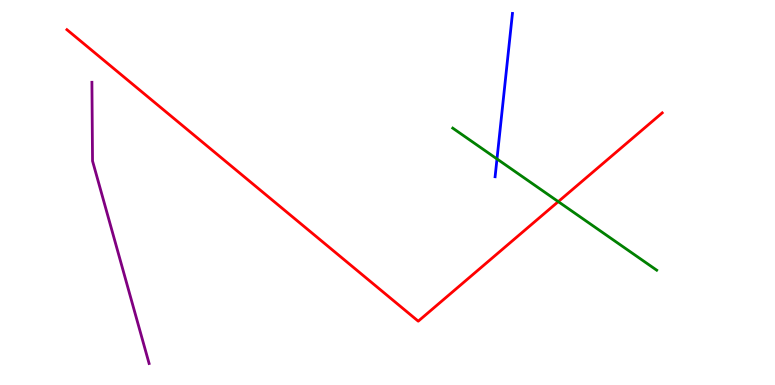[{'lines': ['blue', 'red'], 'intersections': []}, {'lines': ['green', 'red'], 'intersections': [{'x': 7.2, 'y': 4.76}]}, {'lines': ['purple', 'red'], 'intersections': []}, {'lines': ['blue', 'green'], 'intersections': [{'x': 6.41, 'y': 5.87}]}, {'lines': ['blue', 'purple'], 'intersections': []}, {'lines': ['green', 'purple'], 'intersections': []}]